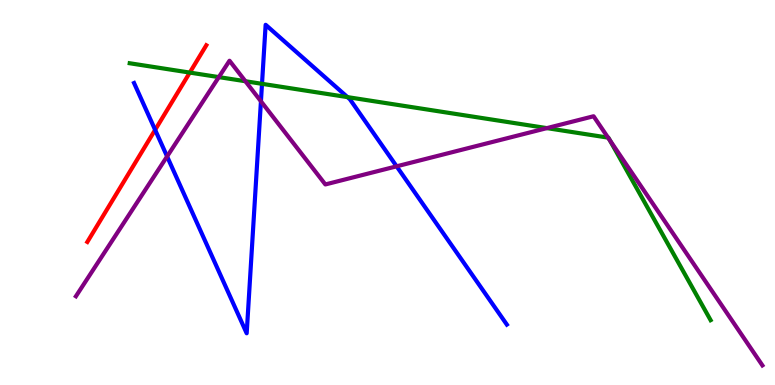[{'lines': ['blue', 'red'], 'intersections': [{'x': 2.0, 'y': 6.63}]}, {'lines': ['green', 'red'], 'intersections': [{'x': 2.45, 'y': 8.11}]}, {'lines': ['purple', 'red'], 'intersections': []}, {'lines': ['blue', 'green'], 'intersections': [{'x': 3.38, 'y': 7.82}, {'x': 4.48, 'y': 7.48}]}, {'lines': ['blue', 'purple'], 'intersections': [{'x': 2.16, 'y': 5.94}, {'x': 3.37, 'y': 7.37}, {'x': 5.12, 'y': 5.68}]}, {'lines': ['green', 'purple'], 'intersections': [{'x': 2.82, 'y': 8.0}, {'x': 3.17, 'y': 7.89}, {'x': 7.06, 'y': 6.67}, {'x': 7.85, 'y': 6.43}, {'x': 7.87, 'y': 6.36}]}]